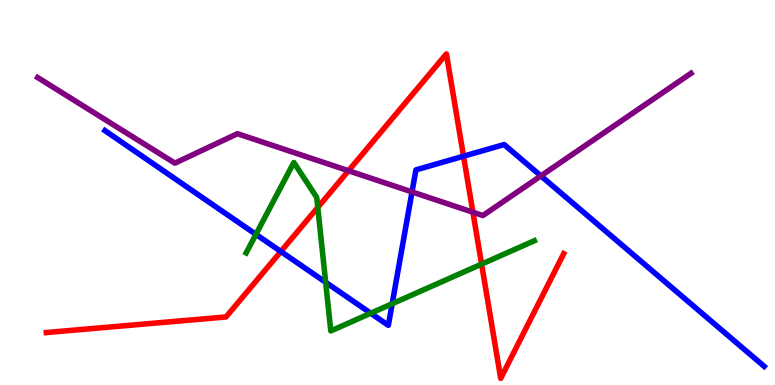[{'lines': ['blue', 'red'], 'intersections': [{'x': 3.62, 'y': 3.47}, {'x': 5.98, 'y': 5.94}]}, {'lines': ['green', 'red'], 'intersections': [{'x': 4.1, 'y': 4.61}, {'x': 6.21, 'y': 3.14}]}, {'lines': ['purple', 'red'], 'intersections': [{'x': 4.5, 'y': 5.57}, {'x': 6.1, 'y': 4.49}]}, {'lines': ['blue', 'green'], 'intersections': [{'x': 3.3, 'y': 3.91}, {'x': 4.2, 'y': 2.67}, {'x': 4.78, 'y': 1.86}, {'x': 5.06, 'y': 2.11}]}, {'lines': ['blue', 'purple'], 'intersections': [{'x': 5.32, 'y': 5.02}, {'x': 6.98, 'y': 5.43}]}, {'lines': ['green', 'purple'], 'intersections': []}]